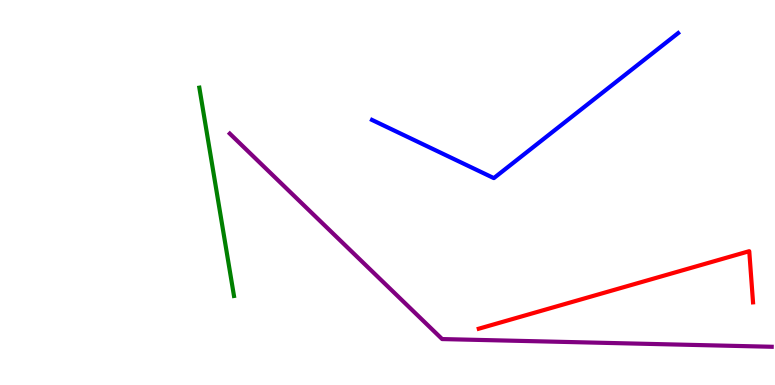[{'lines': ['blue', 'red'], 'intersections': []}, {'lines': ['green', 'red'], 'intersections': []}, {'lines': ['purple', 'red'], 'intersections': []}, {'lines': ['blue', 'green'], 'intersections': []}, {'lines': ['blue', 'purple'], 'intersections': []}, {'lines': ['green', 'purple'], 'intersections': []}]